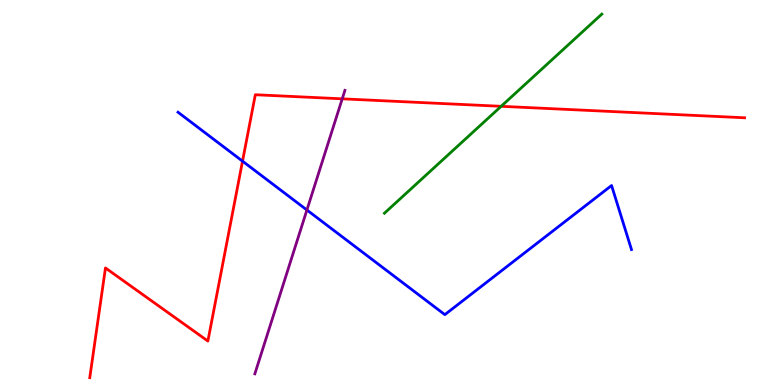[{'lines': ['blue', 'red'], 'intersections': [{'x': 3.13, 'y': 5.81}]}, {'lines': ['green', 'red'], 'intersections': [{'x': 6.47, 'y': 7.24}]}, {'lines': ['purple', 'red'], 'intersections': [{'x': 4.42, 'y': 7.43}]}, {'lines': ['blue', 'green'], 'intersections': []}, {'lines': ['blue', 'purple'], 'intersections': [{'x': 3.96, 'y': 4.55}]}, {'lines': ['green', 'purple'], 'intersections': []}]